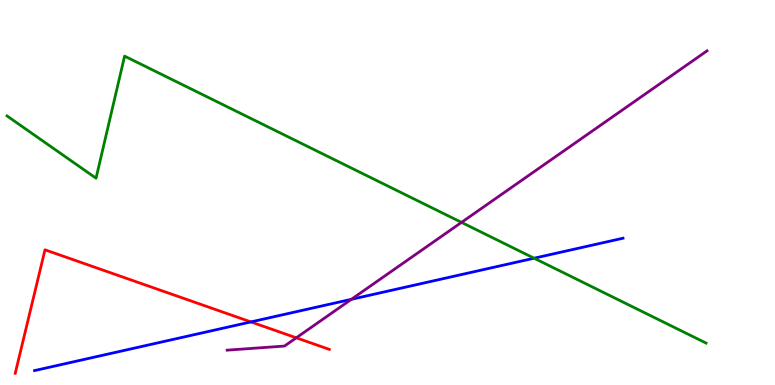[{'lines': ['blue', 'red'], 'intersections': [{'x': 3.24, 'y': 1.64}]}, {'lines': ['green', 'red'], 'intersections': []}, {'lines': ['purple', 'red'], 'intersections': [{'x': 3.82, 'y': 1.23}]}, {'lines': ['blue', 'green'], 'intersections': [{'x': 6.89, 'y': 3.29}]}, {'lines': ['blue', 'purple'], 'intersections': [{'x': 4.53, 'y': 2.23}]}, {'lines': ['green', 'purple'], 'intersections': [{'x': 5.95, 'y': 4.22}]}]